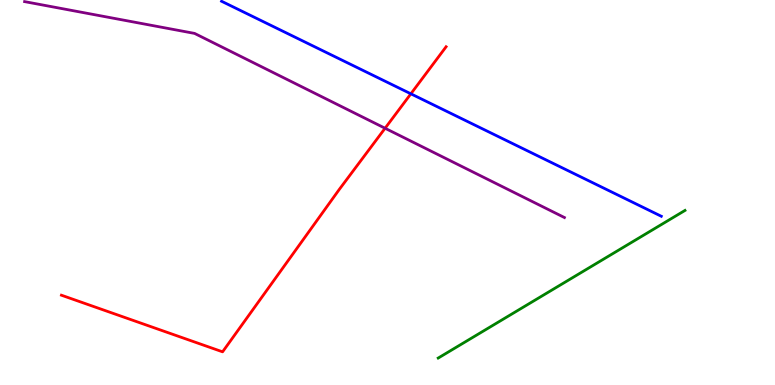[{'lines': ['blue', 'red'], 'intersections': [{'x': 5.3, 'y': 7.56}]}, {'lines': ['green', 'red'], 'intersections': []}, {'lines': ['purple', 'red'], 'intersections': [{'x': 4.97, 'y': 6.67}]}, {'lines': ['blue', 'green'], 'intersections': []}, {'lines': ['blue', 'purple'], 'intersections': []}, {'lines': ['green', 'purple'], 'intersections': []}]